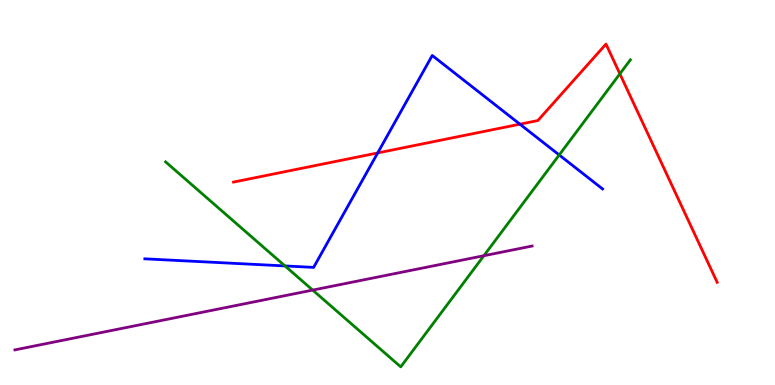[{'lines': ['blue', 'red'], 'intersections': [{'x': 4.87, 'y': 6.03}, {'x': 6.71, 'y': 6.77}]}, {'lines': ['green', 'red'], 'intersections': [{'x': 8.0, 'y': 8.08}]}, {'lines': ['purple', 'red'], 'intersections': []}, {'lines': ['blue', 'green'], 'intersections': [{'x': 3.68, 'y': 3.09}, {'x': 7.22, 'y': 5.97}]}, {'lines': ['blue', 'purple'], 'intersections': []}, {'lines': ['green', 'purple'], 'intersections': [{'x': 4.03, 'y': 2.47}, {'x': 6.24, 'y': 3.36}]}]